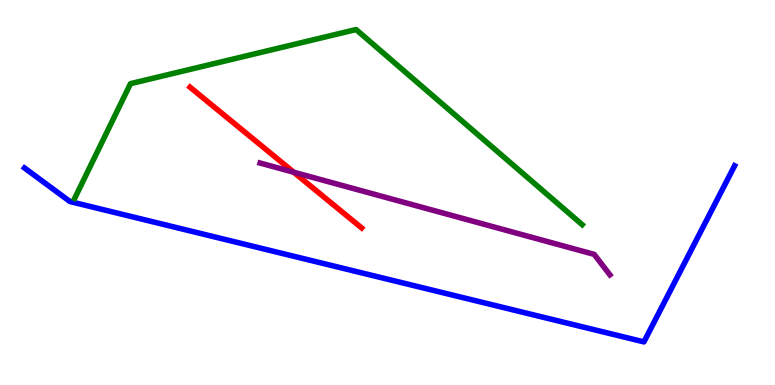[{'lines': ['blue', 'red'], 'intersections': []}, {'lines': ['green', 'red'], 'intersections': []}, {'lines': ['purple', 'red'], 'intersections': [{'x': 3.79, 'y': 5.53}]}, {'lines': ['blue', 'green'], 'intersections': []}, {'lines': ['blue', 'purple'], 'intersections': []}, {'lines': ['green', 'purple'], 'intersections': []}]